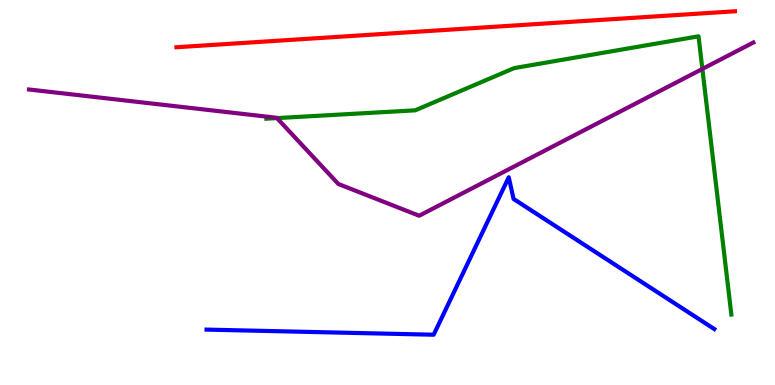[{'lines': ['blue', 'red'], 'intersections': []}, {'lines': ['green', 'red'], 'intersections': []}, {'lines': ['purple', 'red'], 'intersections': []}, {'lines': ['blue', 'green'], 'intersections': []}, {'lines': ['blue', 'purple'], 'intersections': []}, {'lines': ['green', 'purple'], 'intersections': [{'x': 3.57, 'y': 6.93}, {'x': 9.06, 'y': 8.21}]}]